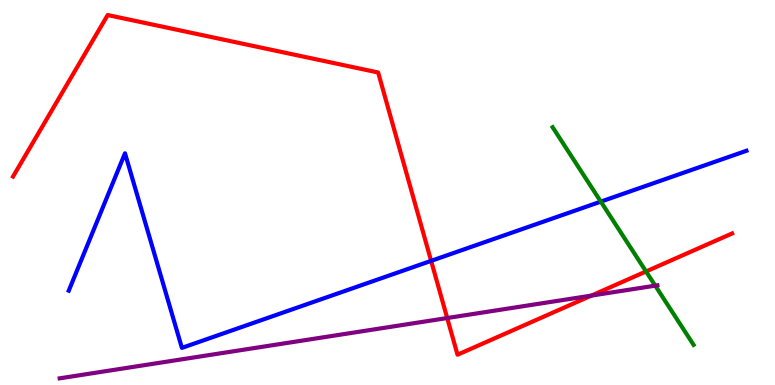[{'lines': ['blue', 'red'], 'intersections': [{'x': 5.56, 'y': 3.22}]}, {'lines': ['green', 'red'], 'intersections': [{'x': 8.34, 'y': 2.95}]}, {'lines': ['purple', 'red'], 'intersections': [{'x': 5.77, 'y': 1.74}, {'x': 7.63, 'y': 2.32}]}, {'lines': ['blue', 'green'], 'intersections': [{'x': 7.75, 'y': 4.76}]}, {'lines': ['blue', 'purple'], 'intersections': []}, {'lines': ['green', 'purple'], 'intersections': [{'x': 8.45, 'y': 2.58}]}]